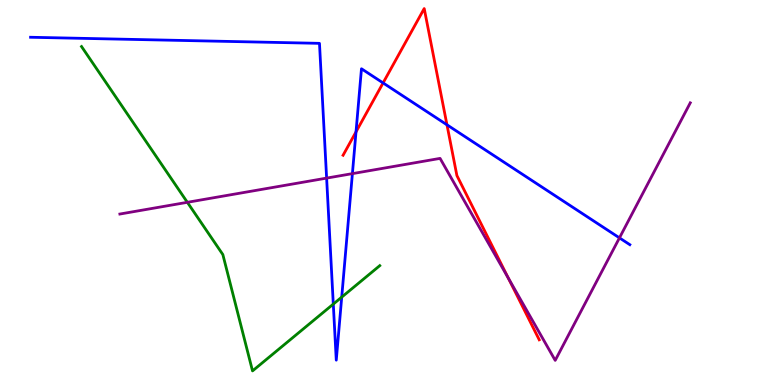[{'lines': ['blue', 'red'], 'intersections': [{'x': 4.59, 'y': 6.57}, {'x': 4.94, 'y': 7.85}, {'x': 5.77, 'y': 6.76}]}, {'lines': ['green', 'red'], 'intersections': []}, {'lines': ['purple', 'red'], 'intersections': [{'x': 6.56, 'y': 2.78}]}, {'lines': ['blue', 'green'], 'intersections': [{'x': 4.3, 'y': 2.1}, {'x': 4.41, 'y': 2.28}]}, {'lines': ['blue', 'purple'], 'intersections': [{'x': 4.21, 'y': 5.37}, {'x': 4.55, 'y': 5.49}, {'x': 7.99, 'y': 3.82}]}, {'lines': ['green', 'purple'], 'intersections': [{'x': 2.42, 'y': 4.75}]}]